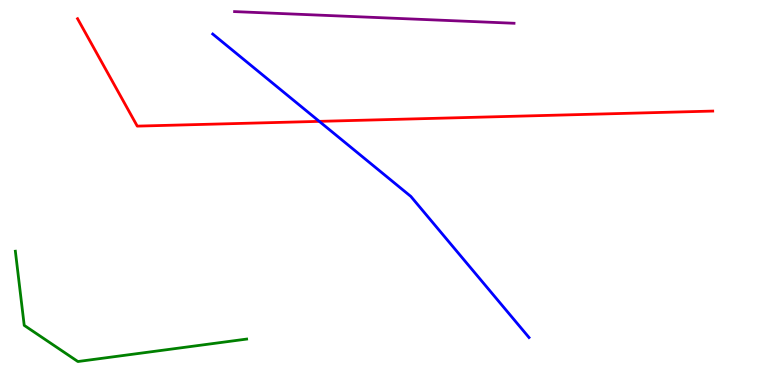[{'lines': ['blue', 'red'], 'intersections': [{'x': 4.12, 'y': 6.85}]}, {'lines': ['green', 'red'], 'intersections': []}, {'lines': ['purple', 'red'], 'intersections': []}, {'lines': ['blue', 'green'], 'intersections': []}, {'lines': ['blue', 'purple'], 'intersections': []}, {'lines': ['green', 'purple'], 'intersections': []}]